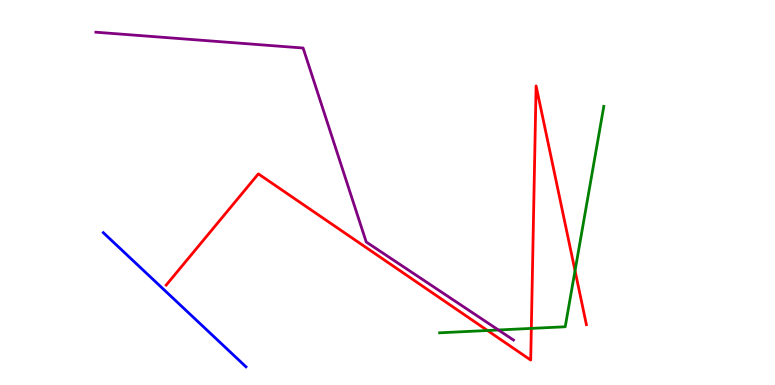[{'lines': ['blue', 'red'], 'intersections': []}, {'lines': ['green', 'red'], 'intersections': [{'x': 6.29, 'y': 1.42}, {'x': 6.86, 'y': 1.47}, {'x': 7.42, 'y': 2.97}]}, {'lines': ['purple', 'red'], 'intersections': []}, {'lines': ['blue', 'green'], 'intersections': []}, {'lines': ['blue', 'purple'], 'intersections': []}, {'lines': ['green', 'purple'], 'intersections': [{'x': 6.43, 'y': 1.43}]}]